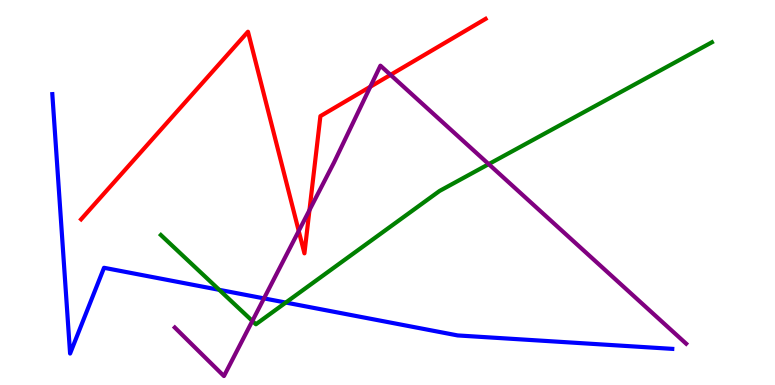[{'lines': ['blue', 'red'], 'intersections': []}, {'lines': ['green', 'red'], 'intersections': []}, {'lines': ['purple', 'red'], 'intersections': [{'x': 3.85, 'y': 4.0}, {'x': 3.99, 'y': 4.54}, {'x': 4.78, 'y': 7.75}, {'x': 5.04, 'y': 8.06}]}, {'lines': ['blue', 'green'], 'intersections': [{'x': 2.83, 'y': 2.47}, {'x': 3.69, 'y': 2.14}]}, {'lines': ['blue', 'purple'], 'intersections': [{'x': 3.41, 'y': 2.25}]}, {'lines': ['green', 'purple'], 'intersections': [{'x': 3.26, 'y': 1.66}, {'x': 6.31, 'y': 5.74}]}]